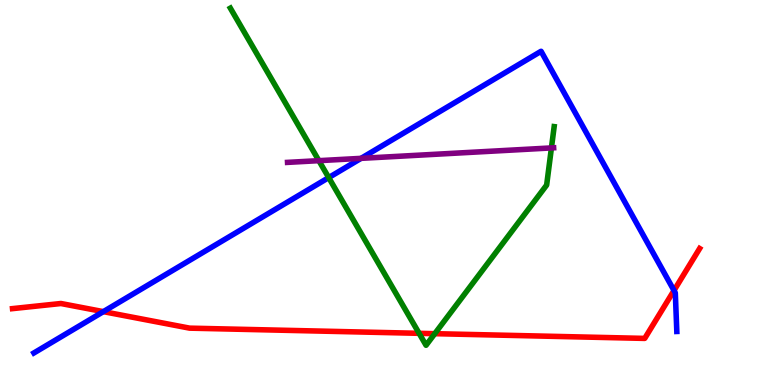[{'lines': ['blue', 'red'], 'intersections': [{'x': 1.33, 'y': 1.91}, {'x': 8.7, 'y': 2.45}]}, {'lines': ['green', 'red'], 'intersections': [{'x': 5.41, 'y': 1.34}, {'x': 5.61, 'y': 1.33}]}, {'lines': ['purple', 'red'], 'intersections': []}, {'lines': ['blue', 'green'], 'intersections': [{'x': 4.24, 'y': 5.39}]}, {'lines': ['blue', 'purple'], 'intersections': [{'x': 4.66, 'y': 5.89}]}, {'lines': ['green', 'purple'], 'intersections': [{'x': 4.11, 'y': 5.83}, {'x': 7.12, 'y': 6.16}]}]